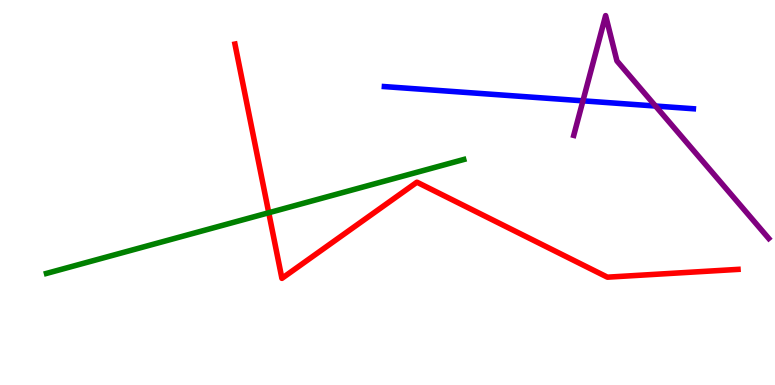[{'lines': ['blue', 'red'], 'intersections': []}, {'lines': ['green', 'red'], 'intersections': [{'x': 3.47, 'y': 4.47}]}, {'lines': ['purple', 'red'], 'intersections': []}, {'lines': ['blue', 'green'], 'intersections': []}, {'lines': ['blue', 'purple'], 'intersections': [{'x': 7.52, 'y': 7.38}, {'x': 8.46, 'y': 7.25}]}, {'lines': ['green', 'purple'], 'intersections': []}]